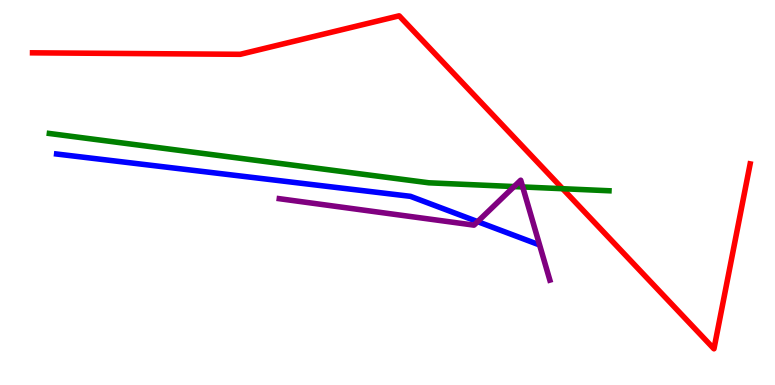[{'lines': ['blue', 'red'], 'intersections': []}, {'lines': ['green', 'red'], 'intersections': [{'x': 7.26, 'y': 5.1}]}, {'lines': ['purple', 'red'], 'intersections': []}, {'lines': ['blue', 'green'], 'intersections': []}, {'lines': ['blue', 'purple'], 'intersections': [{'x': 6.16, 'y': 4.24}]}, {'lines': ['green', 'purple'], 'intersections': [{'x': 6.63, 'y': 5.15}, {'x': 6.74, 'y': 5.14}]}]